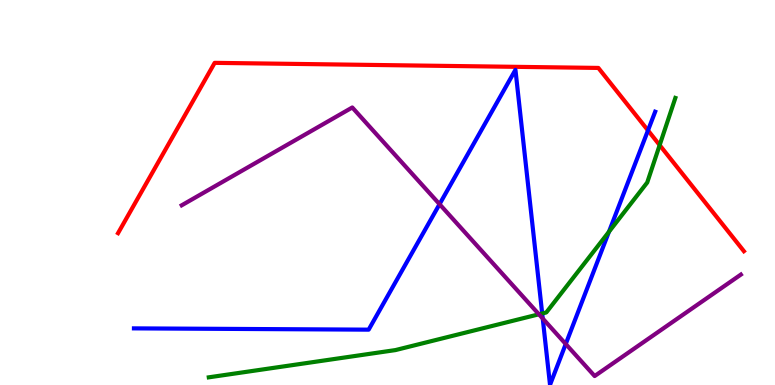[{'lines': ['blue', 'red'], 'intersections': [{'x': 8.36, 'y': 6.61}]}, {'lines': ['green', 'red'], 'intersections': [{'x': 8.51, 'y': 6.23}]}, {'lines': ['purple', 'red'], 'intersections': []}, {'lines': ['blue', 'green'], 'intersections': [{'x': 7.0, 'y': 1.86}, {'x': 7.86, 'y': 3.98}]}, {'lines': ['blue', 'purple'], 'intersections': [{'x': 5.67, 'y': 4.7}, {'x': 7.0, 'y': 1.73}, {'x': 7.3, 'y': 1.06}]}, {'lines': ['green', 'purple'], 'intersections': [{'x': 6.95, 'y': 1.84}]}]